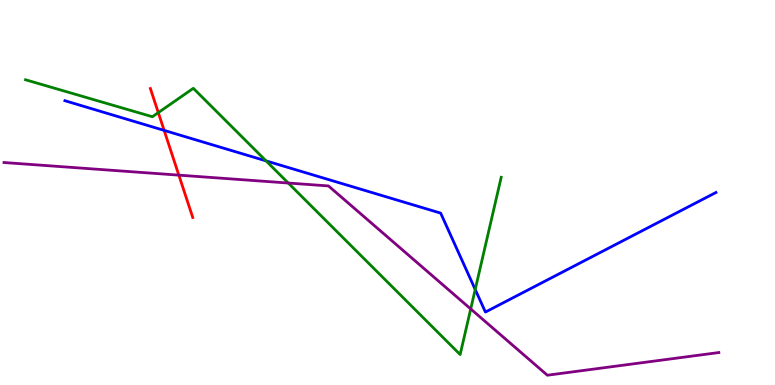[{'lines': ['blue', 'red'], 'intersections': [{'x': 2.12, 'y': 6.61}]}, {'lines': ['green', 'red'], 'intersections': [{'x': 2.04, 'y': 7.07}]}, {'lines': ['purple', 'red'], 'intersections': [{'x': 2.31, 'y': 5.45}]}, {'lines': ['blue', 'green'], 'intersections': [{'x': 3.43, 'y': 5.82}, {'x': 6.13, 'y': 2.48}]}, {'lines': ['blue', 'purple'], 'intersections': []}, {'lines': ['green', 'purple'], 'intersections': [{'x': 3.72, 'y': 5.25}, {'x': 6.07, 'y': 1.98}]}]